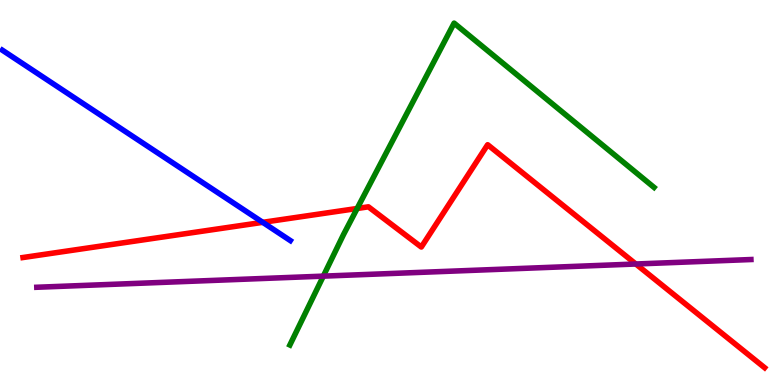[{'lines': ['blue', 'red'], 'intersections': [{'x': 3.39, 'y': 4.23}]}, {'lines': ['green', 'red'], 'intersections': [{'x': 4.61, 'y': 4.58}]}, {'lines': ['purple', 'red'], 'intersections': [{'x': 8.2, 'y': 3.14}]}, {'lines': ['blue', 'green'], 'intersections': []}, {'lines': ['blue', 'purple'], 'intersections': []}, {'lines': ['green', 'purple'], 'intersections': [{'x': 4.17, 'y': 2.83}]}]